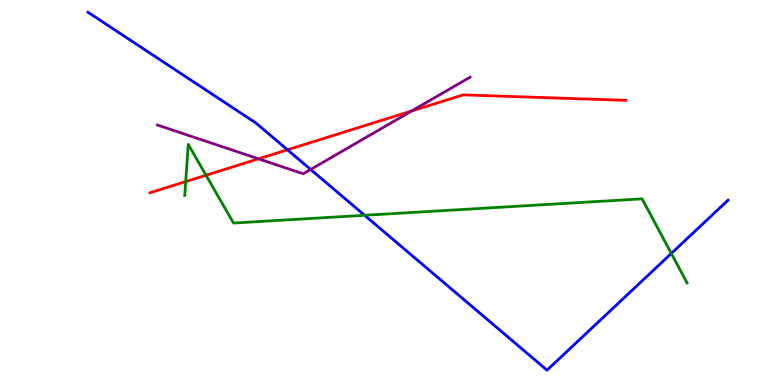[{'lines': ['blue', 'red'], 'intersections': [{'x': 3.71, 'y': 6.11}]}, {'lines': ['green', 'red'], 'intersections': [{'x': 2.4, 'y': 5.28}, {'x': 2.66, 'y': 5.45}]}, {'lines': ['purple', 'red'], 'intersections': [{'x': 3.34, 'y': 5.87}, {'x': 5.31, 'y': 7.12}]}, {'lines': ['blue', 'green'], 'intersections': [{'x': 4.7, 'y': 4.41}, {'x': 8.66, 'y': 3.42}]}, {'lines': ['blue', 'purple'], 'intersections': [{'x': 4.01, 'y': 5.6}]}, {'lines': ['green', 'purple'], 'intersections': []}]